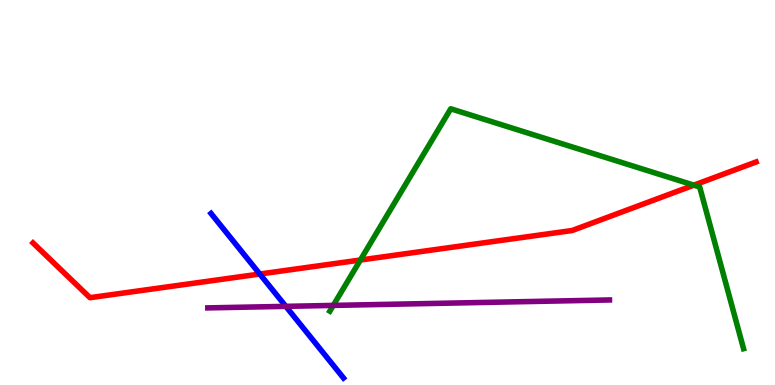[{'lines': ['blue', 'red'], 'intersections': [{'x': 3.35, 'y': 2.88}]}, {'lines': ['green', 'red'], 'intersections': [{'x': 4.65, 'y': 3.25}, {'x': 8.95, 'y': 5.19}]}, {'lines': ['purple', 'red'], 'intersections': []}, {'lines': ['blue', 'green'], 'intersections': []}, {'lines': ['blue', 'purple'], 'intersections': [{'x': 3.69, 'y': 2.04}]}, {'lines': ['green', 'purple'], 'intersections': [{'x': 4.3, 'y': 2.07}]}]